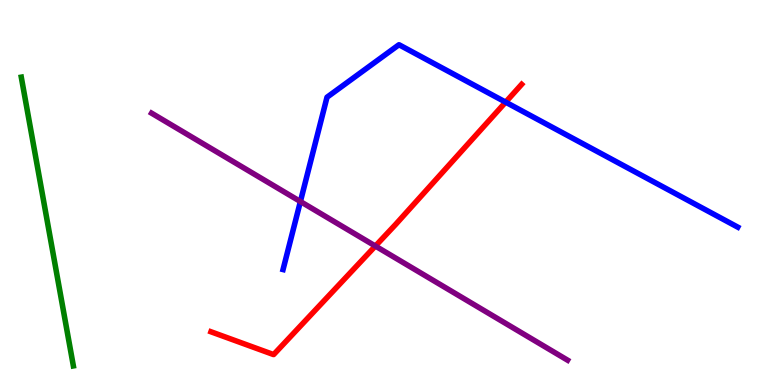[{'lines': ['blue', 'red'], 'intersections': [{'x': 6.52, 'y': 7.35}]}, {'lines': ['green', 'red'], 'intersections': []}, {'lines': ['purple', 'red'], 'intersections': [{'x': 4.84, 'y': 3.61}]}, {'lines': ['blue', 'green'], 'intersections': []}, {'lines': ['blue', 'purple'], 'intersections': [{'x': 3.88, 'y': 4.77}]}, {'lines': ['green', 'purple'], 'intersections': []}]